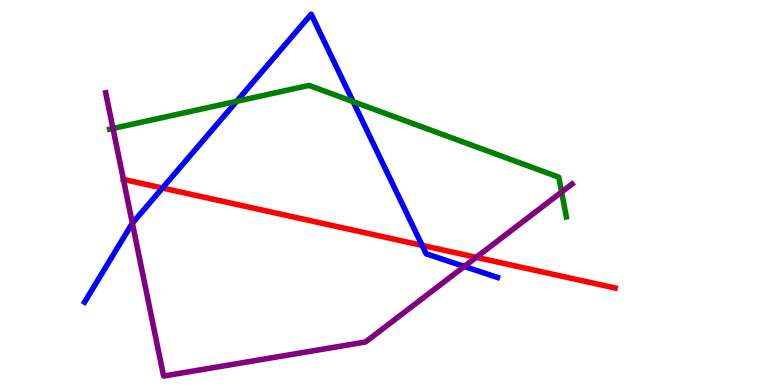[{'lines': ['blue', 'red'], 'intersections': [{'x': 2.1, 'y': 5.12}, {'x': 5.45, 'y': 3.63}]}, {'lines': ['green', 'red'], 'intersections': []}, {'lines': ['purple', 'red'], 'intersections': [{'x': 6.14, 'y': 3.32}]}, {'lines': ['blue', 'green'], 'intersections': [{'x': 3.05, 'y': 7.37}, {'x': 4.56, 'y': 7.36}]}, {'lines': ['blue', 'purple'], 'intersections': [{'x': 1.71, 'y': 4.2}, {'x': 5.99, 'y': 3.08}]}, {'lines': ['green', 'purple'], 'intersections': [{'x': 1.46, 'y': 6.66}, {'x': 7.25, 'y': 5.01}]}]